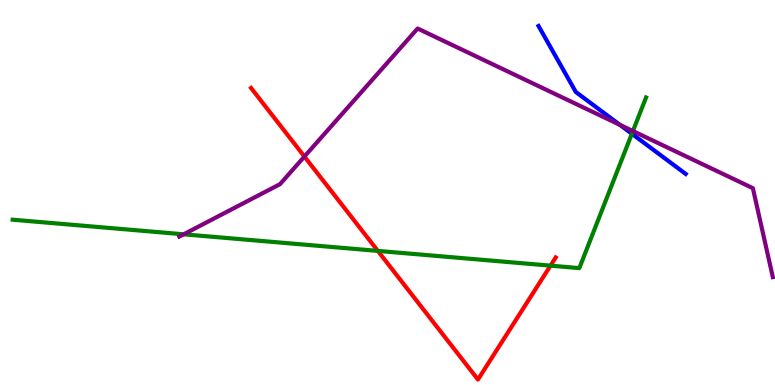[{'lines': ['blue', 'red'], 'intersections': []}, {'lines': ['green', 'red'], 'intersections': [{'x': 4.88, 'y': 3.48}, {'x': 7.1, 'y': 3.1}]}, {'lines': ['purple', 'red'], 'intersections': [{'x': 3.93, 'y': 5.93}]}, {'lines': ['blue', 'green'], 'intersections': [{'x': 8.15, 'y': 6.53}]}, {'lines': ['blue', 'purple'], 'intersections': [{'x': 8.0, 'y': 6.76}]}, {'lines': ['green', 'purple'], 'intersections': [{'x': 2.37, 'y': 3.91}, {'x': 8.17, 'y': 6.6}]}]